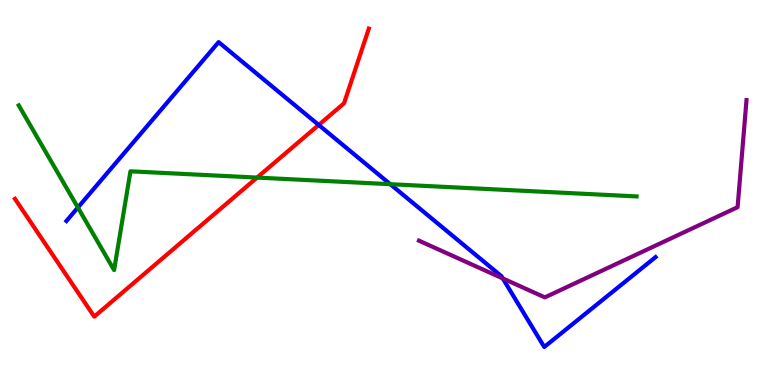[{'lines': ['blue', 'red'], 'intersections': [{'x': 4.11, 'y': 6.75}]}, {'lines': ['green', 'red'], 'intersections': [{'x': 3.32, 'y': 5.39}]}, {'lines': ['purple', 'red'], 'intersections': []}, {'lines': ['blue', 'green'], 'intersections': [{'x': 1.01, 'y': 4.61}, {'x': 5.04, 'y': 5.22}]}, {'lines': ['blue', 'purple'], 'intersections': [{'x': 6.49, 'y': 2.77}]}, {'lines': ['green', 'purple'], 'intersections': []}]